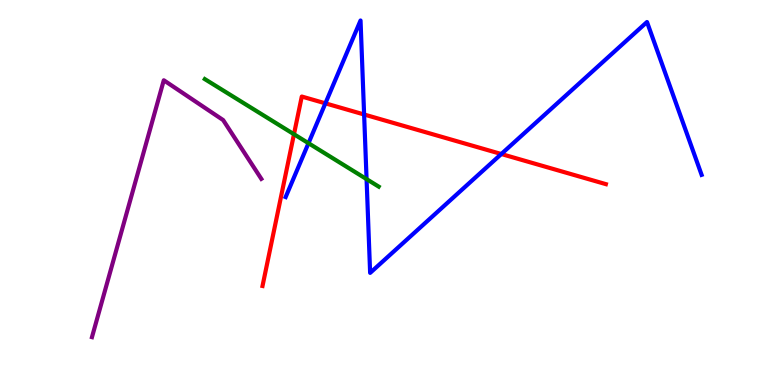[{'lines': ['blue', 'red'], 'intersections': [{'x': 4.2, 'y': 7.32}, {'x': 4.7, 'y': 7.03}, {'x': 6.47, 'y': 6.0}]}, {'lines': ['green', 'red'], 'intersections': [{'x': 3.79, 'y': 6.51}]}, {'lines': ['purple', 'red'], 'intersections': []}, {'lines': ['blue', 'green'], 'intersections': [{'x': 3.98, 'y': 6.28}, {'x': 4.73, 'y': 5.35}]}, {'lines': ['blue', 'purple'], 'intersections': []}, {'lines': ['green', 'purple'], 'intersections': []}]